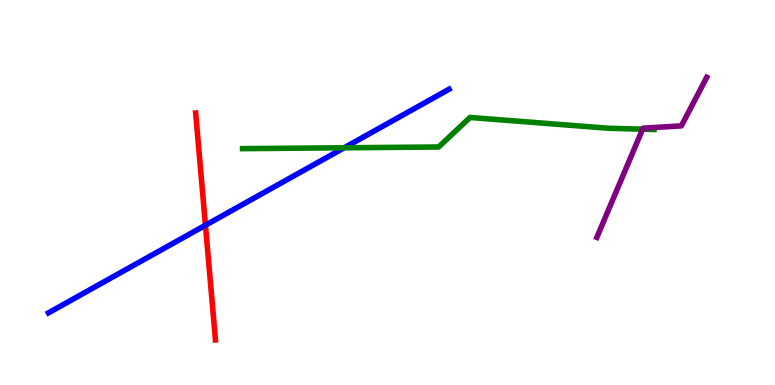[{'lines': ['blue', 'red'], 'intersections': [{'x': 2.65, 'y': 4.15}]}, {'lines': ['green', 'red'], 'intersections': []}, {'lines': ['purple', 'red'], 'intersections': []}, {'lines': ['blue', 'green'], 'intersections': [{'x': 4.44, 'y': 6.16}]}, {'lines': ['blue', 'purple'], 'intersections': []}, {'lines': ['green', 'purple'], 'intersections': [{'x': 8.29, 'y': 6.64}]}]